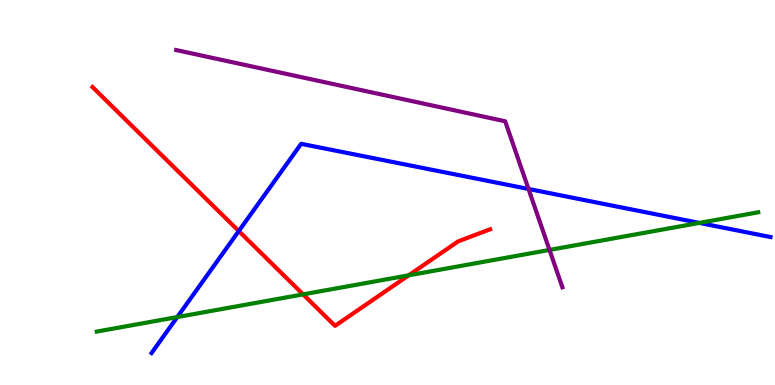[{'lines': ['blue', 'red'], 'intersections': [{'x': 3.08, 'y': 4.0}]}, {'lines': ['green', 'red'], 'intersections': [{'x': 3.91, 'y': 2.35}, {'x': 5.27, 'y': 2.85}]}, {'lines': ['purple', 'red'], 'intersections': []}, {'lines': ['blue', 'green'], 'intersections': [{'x': 2.29, 'y': 1.76}, {'x': 9.02, 'y': 4.21}]}, {'lines': ['blue', 'purple'], 'intersections': [{'x': 6.82, 'y': 5.09}]}, {'lines': ['green', 'purple'], 'intersections': [{'x': 7.09, 'y': 3.51}]}]